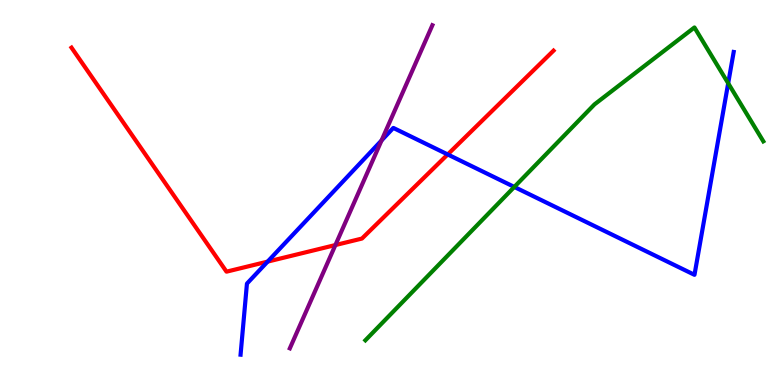[{'lines': ['blue', 'red'], 'intersections': [{'x': 3.45, 'y': 3.2}, {'x': 5.78, 'y': 5.99}]}, {'lines': ['green', 'red'], 'intersections': []}, {'lines': ['purple', 'red'], 'intersections': [{'x': 4.33, 'y': 3.64}]}, {'lines': ['blue', 'green'], 'intersections': [{'x': 6.64, 'y': 5.14}, {'x': 9.4, 'y': 7.84}]}, {'lines': ['blue', 'purple'], 'intersections': [{'x': 4.92, 'y': 6.35}]}, {'lines': ['green', 'purple'], 'intersections': []}]